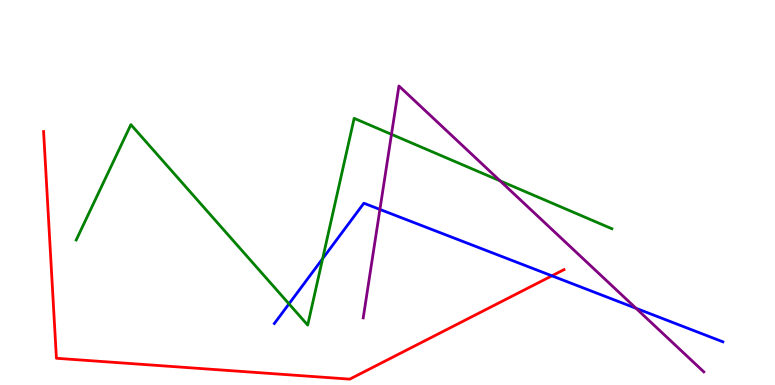[{'lines': ['blue', 'red'], 'intersections': [{'x': 7.12, 'y': 2.84}]}, {'lines': ['green', 'red'], 'intersections': []}, {'lines': ['purple', 'red'], 'intersections': []}, {'lines': ['blue', 'green'], 'intersections': [{'x': 3.73, 'y': 2.11}, {'x': 4.16, 'y': 3.28}]}, {'lines': ['blue', 'purple'], 'intersections': [{'x': 4.9, 'y': 4.56}, {'x': 8.21, 'y': 1.99}]}, {'lines': ['green', 'purple'], 'intersections': [{'x': 5.05, 'y': 6.51}, {'x': 6.45, 'y': 5.3}]}]